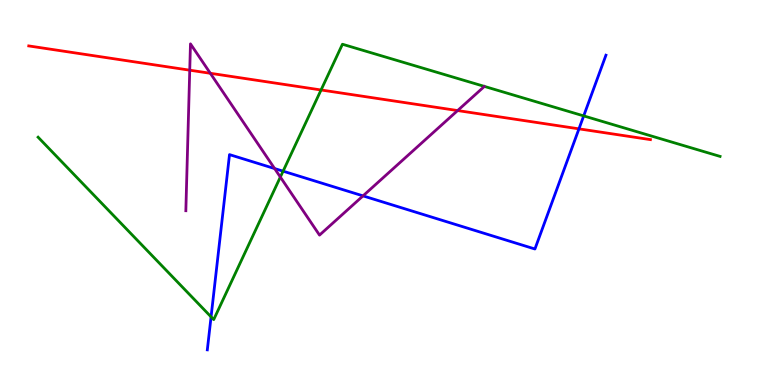[{'lines': ['blue', 'red'], 'intersections': [{'x': 7.47, 'y': 6.65}]}, {'lines': ['green', 'red'], 'intersections': [{'x': 4.14, 'y': 7.66}]}, {'lines': ['purple', 'red'], 'intersections': [{'x': 2.45, 'y': 8.18}, {'x': 2.71, 'y': 8.1}, {'x': 5.9, 'y': 7.13}]}, {'lines': ['blue', 'green'], 'intersections': [{'x': 2.72, 'y': 1.77}, {'x': 3.65, 'y': 5.55}, {'x': 7.53, 'y': 6.99}]}, {'lines': ['blue', 'purple'], 'intersections': [{'x': 3.54, 'y': 5.62}, {'x': 4.68, 'y': 4.91}]}, {'lines': ['green', 'purple'], 'intersections': [{'x': 3.62, 'y': 5.4}]}]